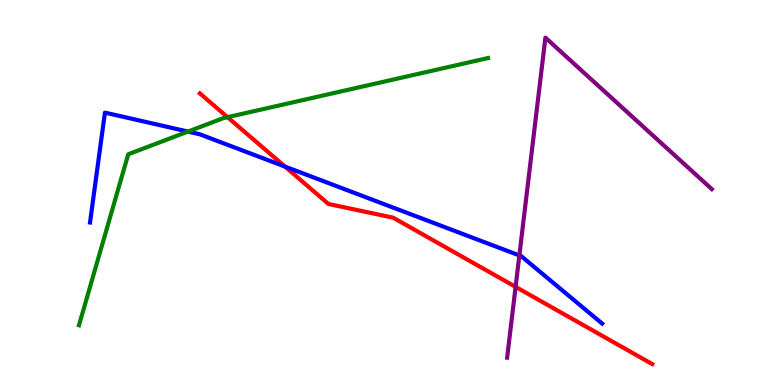[{'lines': ['blue', 'red'], 'intersections': [{'x': 3.68, 'y': 5.67}]}, {'lines': ['green', 'red'], 'intersections': [{'x': 2.94, 'y': 6.96}]}, {'lines': ['purple', 'red'], 'intersections': [{'x': 6.65, 'y': 2.55}]}, {'lines': ['blue', 'green'], 'intersections': [{'x': 2.43, 'y': 6.58}]}, {'lines': ['blue', 'purple'], 'intersections': [{'x': 6.7, 'y': 3.37}]}, {'lines': ['green', 'purple'], 'intersections': []}]